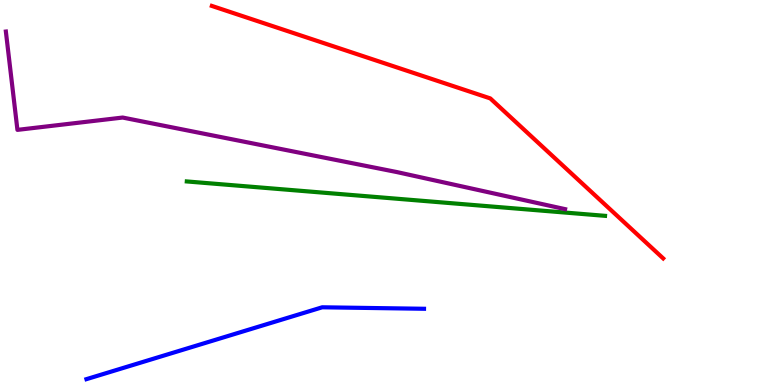[{'lines': ['blue', 'red'], 'intersections': []}, {'lines': ['green', 'red'], 'intersections': []}, {'lines': ['purple', 'red'], 'intersections': []}, {'lines': ['blue', 'green'], 'intersections': []}, {'lines': ['blue', 'purple'], 'intersections': []}, {'lines': ['green', 'purple'], 'intersections': []}]